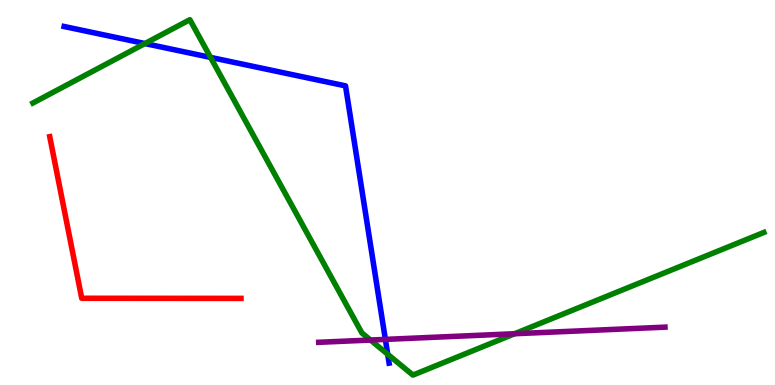[{'lines': ['blue', 'red'], 'intersections': []}, {'lines': ['green', 'red'], 'intersections': []}, {'lines': ['purple', 'red'], 'intersections': []}, {'lines': ['blue', 'green'], 'intersections': [{'x': 1.87, 'y': 8.87}, {'x': 2.72, 'y': 8.51}, {'x': 5.0, 'y': 0.798}]}, {'lines': ['blue', 'purple'], 'intersections': [{'x': 4.97, 'y': 1.18}]}, {'lines': ['green', 'purple'], 'intersections': [{'x': 4.78, 'y': 1.17}, {'x': 6.64, 'y': 1.33}]}]